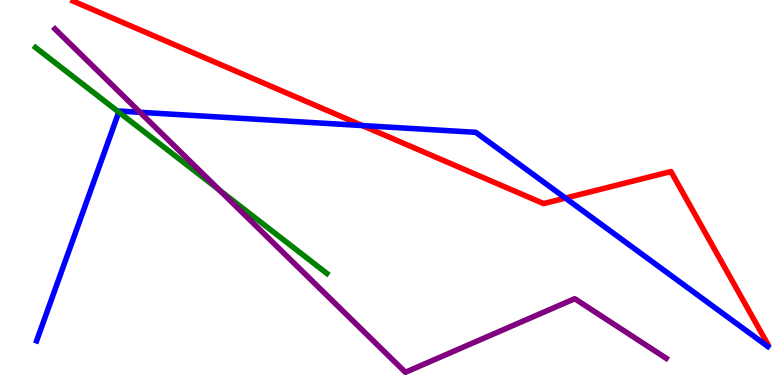[{'lines': ['blue', 'red'], 'intersections': [{'x': 4.67, 'y': 6.74}, {'x': 7.3, 'y': 4.85}]}, {'lines': ['green', 'red'], 'intersections': []}, {'lines': ['purple', 'red'], 'intersections': []}, {'lines': ['blue', 'green'], 'intersections': [{'x': 1.53, 'y': 7.09}]}, {'lines': ['blue', 'purple'], 'intersections': [{'x': 1.81, 'y': 7.08}]}, {'lines': ['green', 'purple'], 'intersections': [{'x': 2.83, 'y': 5.06}]}]